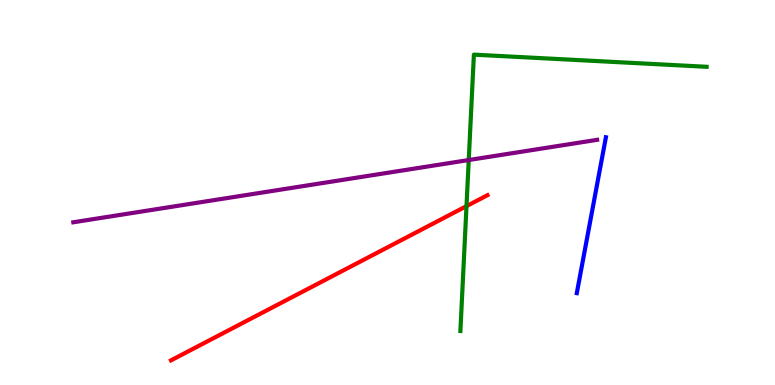[{'lines': ['blue', 'red'], 'intersections': []}, {'lines': ['green', 'red'], 'intersections': [{'x': 6.02, 'y': 4.65}]}, {'lines': ['purple', 'red'], 'intersections': []}, {'lines': ['blue', 'green'], 'intersections': []}, {'lines': ['blue', 'purple'], 'intersections': []}, {'lines': ['green', 'purple'], 'intersections': [{'x': 6.05, 'y': 5.84}]}]